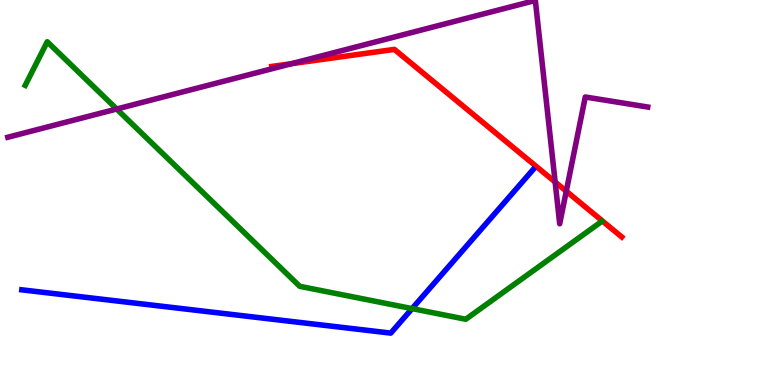[{'lines': ['blue', 'red'], 'intersections': []}, {'lines': ['green', 'red'], 'intersections': []}, {'lines': ['purple', 'red'], 'intersections': [{'x': 3.76, 'y': 8.35}, {'x': 7.16, 'y': 5.27}, {'x': 7.31, 'y': 5.03}]}, {'lines': ['blue', 'green'], 'intersections': [{'x': 5.32, 'y': 1.98}]}, {'lines': ['blue', 'purple'], 'intersections': []}, {'lines': ['green', 'purple'], 'intersections': [{'x': 1.51, 'y': 7.17}]}]